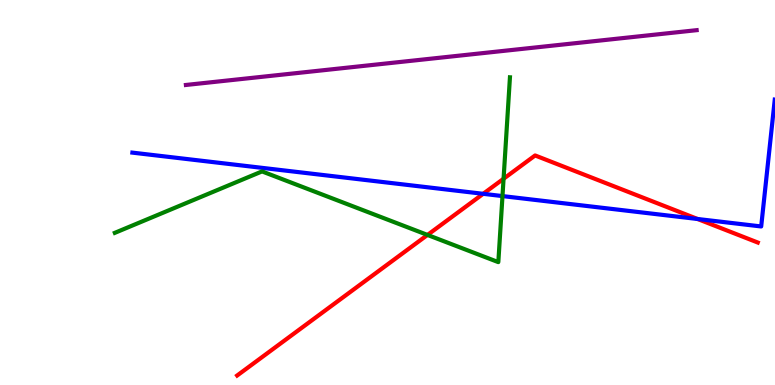[{'lines': ['blue', 'red'], 'intersections': [{'x': 6.23, 'y': 4.97}, {'x': 9.0, 'y': 4.31}]}, {'lines': ['green', 'red'], 'intersections': [{'x': 5.52, 'y': 3.9}, {'x': 6.5, 'y': 5.36}]}, {'lines': ['purple', 'red'], 'intersections': []}, {'lines': ['blue', 'green'], 'intersections': [{'x': 6.48, 'y': 4.91}]}, {'lines': ['blue', 'purple'], 'intersections': []}, {'lines': ['green', 'purple'], 'intersections': []}]